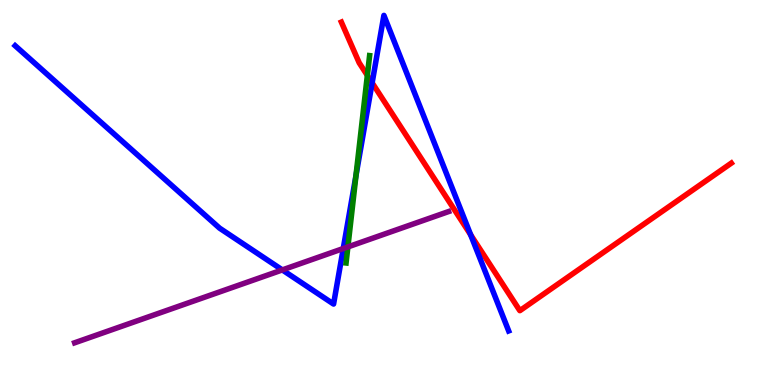[{'lines': ['blue', 'red'], 'intersections': [{'x': 4.8, 'y': 7.85}, {'x': 6.07, 'y': 3.9}]}, {'lines': ['green', 'red'], 'intersections': [{'x': 4.74, 'y': 8.04}]}, {'lines': ['purple', 'red'], 'intersections': []}, {'lines': ['blue', 'green'], 'intersections': [{'x': 4.59, 'y': 5.44}]}, {'lines': ['blue', 'purple'], 'intersections': [{'x': 3.64, 'y': 2.99}, {'x': 4.43, 'y': 3.54}]}, {'lines': ['green', 'purple'], 'intersections': [{'x': 4.49, 'y': 3.59}]}]